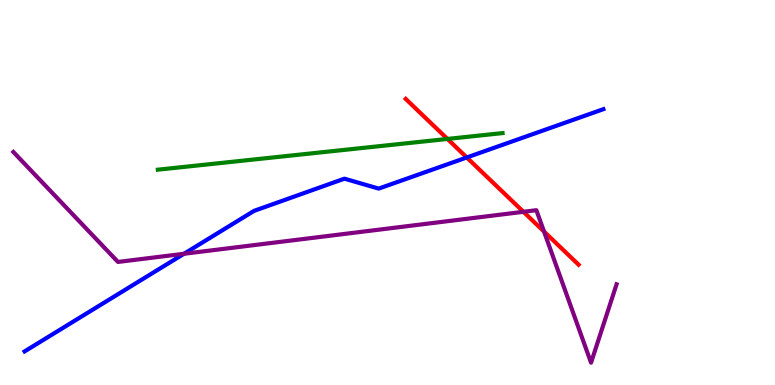[{'lines': ['blue', 'red'], 'intersections': [{'x': 6.02, 'y': 5.91}]}, {'lines': ['green', 'red'], 'intersections': [{'x': 5.77, 'y': 6.39}]}, {'lines': ['purple', 'red'], 'intersections': [{'x': 6.75, 'y': 4.5}, {'x': 7.02, 'y': 3.99}]}, {'lines': ['blue', 'green'], 'intersections': []}, {'lines': ['blue', 'purple'], 'intersections': [{'x': 2.37, 'y': 3.41}]}, {'lines': ['green', 'purple'], 'intersections': []}]